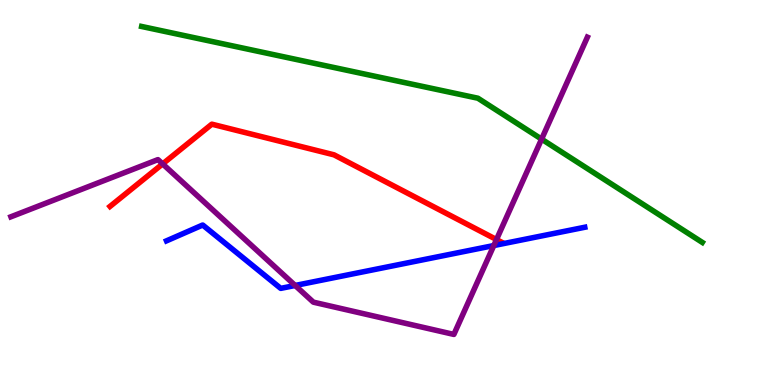[{'lines': ['blue', 'red'], 'intersections': []}, {'lines': ['green', 'red'], 'intersections': []}, {'lines': ['purple', 'red'], 'intersections': [{'x': 2.1, 'y': 5.74}, {'x': 6.41, 'y': 3.78}]}, {'lines': ['blue', 'green'], 'intersections': []}, {'lines': ['blue', 'purple'], 'intersections': [{'x': 3.81, 'y': 2.59}, {'x': 6.37, 'y': 3.62}]}, {'lines': ['green', 'purple'], 'intersections': [{'x': 6.99, 'y': 6.39}]}]